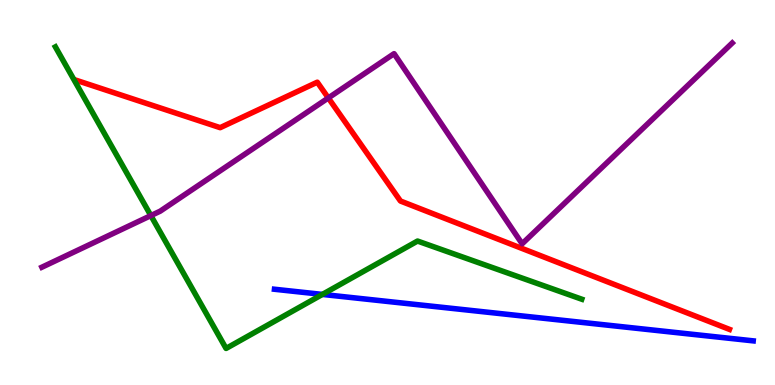[{'lines': ['blue', 'red'], 'intersections': []}, {'lines': ['green', 'red'], 'intersections': []}, {'lines': ['purple', 'red'], 'intersections': [{'x': 4.24, 'y': 7.46}]}, {'lines': ['blue', 'green'], 'intersections': [{'x': 4.16, 'y': 2.35}]}, {'lines': ['blue', 'purple'], 'intersections': []}, {'lines': ['green', 'purple'], 'intersections': [{'x': 1.95, 'y': 4.4}]}]